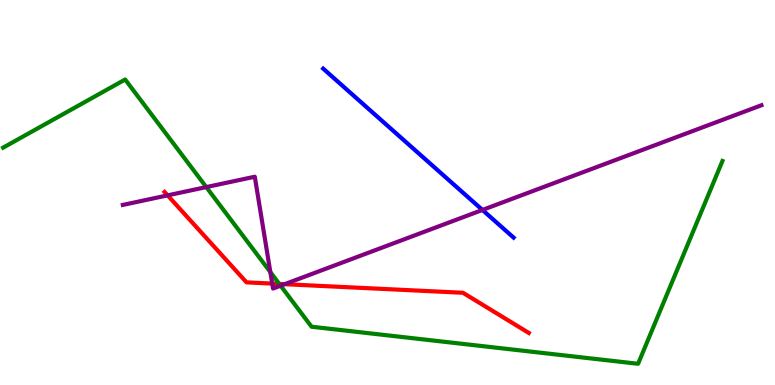[{'lines': ['blue', 'red'], 'intersections': []}, {'lines': ['green', 'red'], 'intersections': [{'x': 3.6, 'y': 2.63}]}, {'lines': ['purple', 'red'], 'intersections': [{'x': 2.16, 'y': 4.93}, {'x': 3.51, 'y': 2.63}, {'x': 3.67, 'y': 2.62}]}, {'lines': ['blue', 'green'], 'intersections': []}, {'lines': ['blue', 'purple'], 'intersections': [{'x': 6.23, 'y': 4.55}]}, {'lines': ['green', 'purple'], 'intersections': [{'x': 2.66, 'y': 5.14}, {'x': 3.49, 'y': 2.93}, {'x': 3.62, 'y': 2.58}]}]